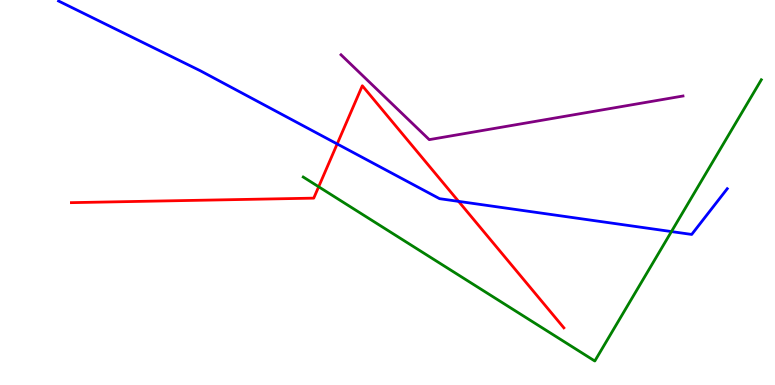[{'lines': ['blue', 'red'], 'intersections': [{'x': 4.35, 'y': 6.26}, {'x': 5.92, 'y': 4.77}]}, {'lines': ['green', 'red'], 'intersections': [{'x': 4.11, 'y': 5.15}]}, {'lines': ['purple', 'red'], 'intersections': []}, {'lines': ['blue', 'green'], 'intersections': [{'x': 8.66, 'y': 3.99}]}, {'lines': ['blue', 'purple'], 'intersections': []}, {'lines': ['green', 'purple'], 'intersections': []}]